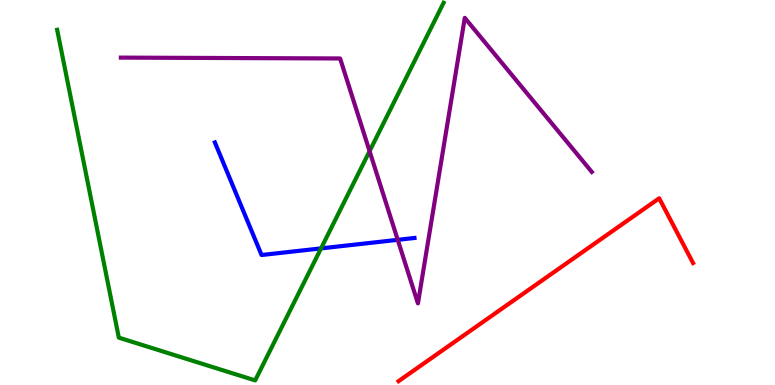[{'lines': ['blue', 'red'], 'intersections': []}, {'lines': ['green', 'red'], 'intersections': []}, {'lines': ['purple', 'red'], 'intersections': []}, {'lines': ['blue', 'green'], 'intersections': [{'x': 4.14, 'y': 3.55}]}, {'lines': ['blue', 'purple'], 'intersections': [{'x': 5.13, 'y': 3.77}]}, {'lines': ['green', 'purple'], 'intersections': [{'x': 4.77, 'y': 6.07}]}]